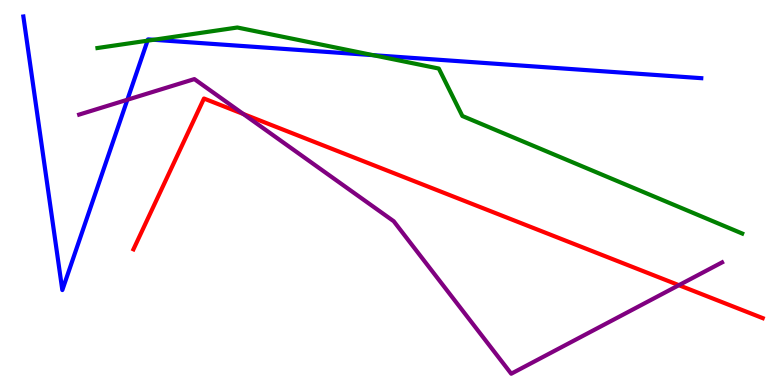[{'lines': ['blue', 'red'], 'intersections': []}, {'lines': ['green', 'red'], 'intersections': []}, {'lines': ['purple', 'red'], 'intersections': [{'x': 3.14, 'y': 7.04}, {'x': 8.76, 'y': 2.59}]}, {'lines': ['blue', 'green'], 'intersections': [{'x': 1.9, 'y': 8.94}, {'x': 1.98, 'y': 8.97}, {'x': 4.81, 'y': 8.57}]}, {'lines': ['blue', 'purple'], 'intersections': [{'x': 1.64, 'y': 7.41}]}, {'lines': ['green', 'purple'], 'intersections': []}]